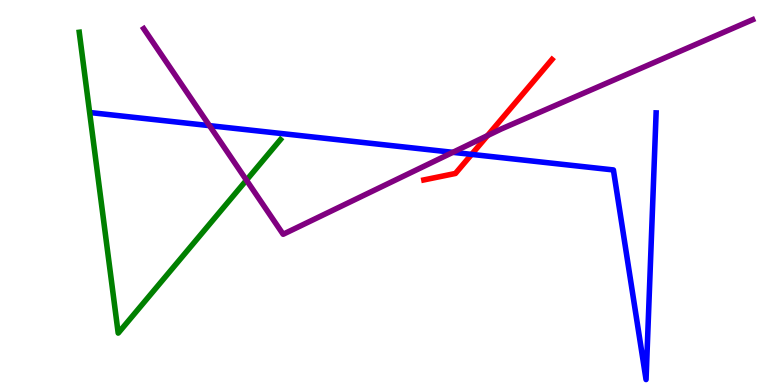[{'lines': ['blue', 'red'], 'intersections': [{'x': 6.09, 'y': 5.99}]}, {'lines': ['green', 'red'], 'intersections': []}, {'lines': ['purple', 'red'], 'intersections': [{'x': 6.29, 'y': 6.48}]}, {'lines': ['blue', 'green'], 'intersections': []}, {'lines': ['blue', 'purple'], 'intersections': [{'x': 2.7, 'y': 6.74}, {'x': 5.84, 'y': 6.04}]}, {'lines': ['green', 'purple'], 'intersections': [{'x': 3.18, 'y': 5.32}]}]